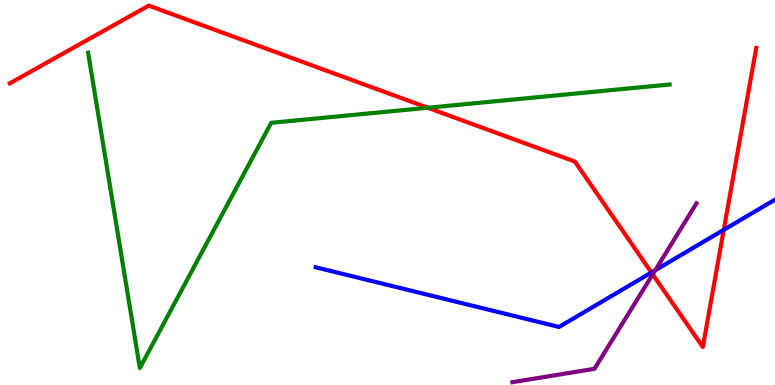[{'lines': ['blue', 'red'], 'intersections': [{'x': 8.41, 'y': 2.92}, {'x': 9.34, 'y': 4.03}]}, {'lines': ['green', 'red'], 'intersections': [{'x': 5.52, 'y': 7.2}]}, {'lines': ['purple', 'red'], 'intersections': [{'x': 8.42, 'y': 2.87}]}, {'lines': ['blue', 'green'], 'intersections': []}, {'lines': ['blue', 'purple'], 'intersections': [{'x': 8.45, 'y': 2.98}]}, {'lines': ['green', 'purple'], 'intersections': []}]